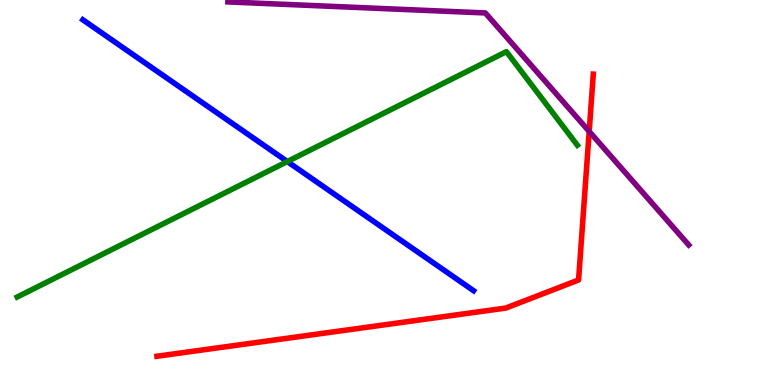[{'lines': ['blue', 'red'], 'intersections': []}, {'lines': ['green', 'red'], 'intersections': []}, {'lines': ['purple', 'red'], 'intersections': [{'x': 7.6, 'y': 6.59}]}, {'lines': ['blue', 'green'], 'intersections': [{'x': 3.71, 'y': 5.8}]}, {'lines': ['blue', 'purple'], 'intersections': []}, {'lines': ['green', 'purple'], 'intersections': []}]